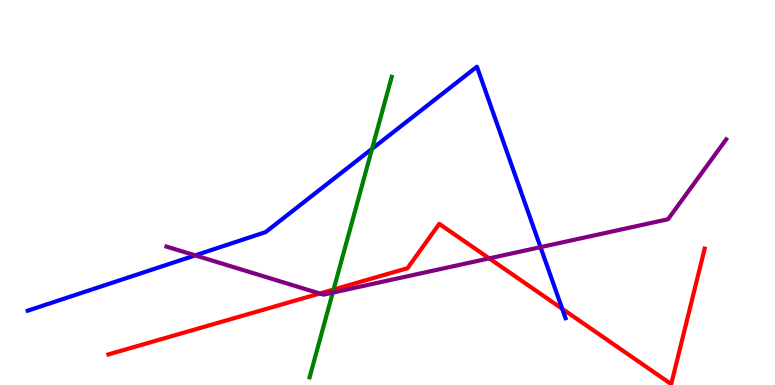[{'lines': ['blue', 'red'], 'intersections': [{'x': 7.25, 'y': 1.98}]}, {'lines': ['green', 'red'], 'intersections': [{'x': 4.3, 'y': 2.48}]}, {'lines': ['purple', 'red'], 'intersections': [{'x': 4.13, 'y': 2.38}, {'x': 6.31, 'y': 3.29}]}, {'lines': ['blue', 'green'], 'intersections': [{'x': 4.8, 'y': 6.14}]}, {'lines': ['blue', 'purple'], 'intersections': [{'x': 2.52, 'y': 3.37}, {'x': 6.97, 'y': 3.58}]}, {'lines': ['green', 'purple'], 'intersections': [{'x': 4.29, 'y': 2.4}]}]